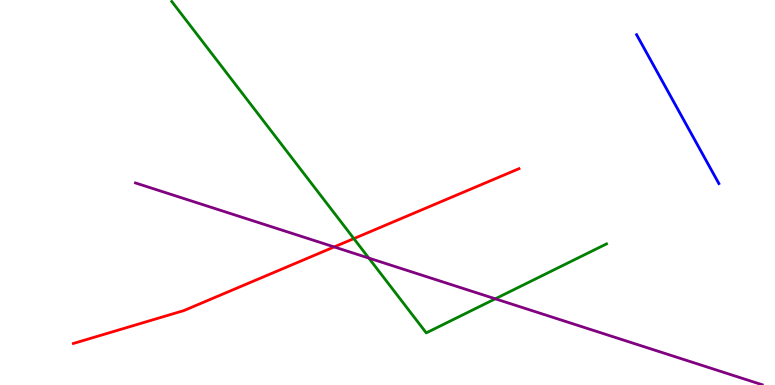[{'lines': ['blue', 'red'], 'intersections': []}, {'lines': ['green', 'red'], 'intersections': [{'x': 4.57, 'y': 3.8}]}, {'lines': ['purple', 'red'], 'intersections': [{'x': 4.31, 'y': 3.59}]}, {'lines': ['blue', 'green'], 'intersections': []}, {'lines': ['blue', 'purple'], 'intersections': []}, {'lines': ['green', 'purple'], 'intersections': [{'x': 4.76, 'y': 3.3}, {'x': 6.39, 'y': 2.24}]}]